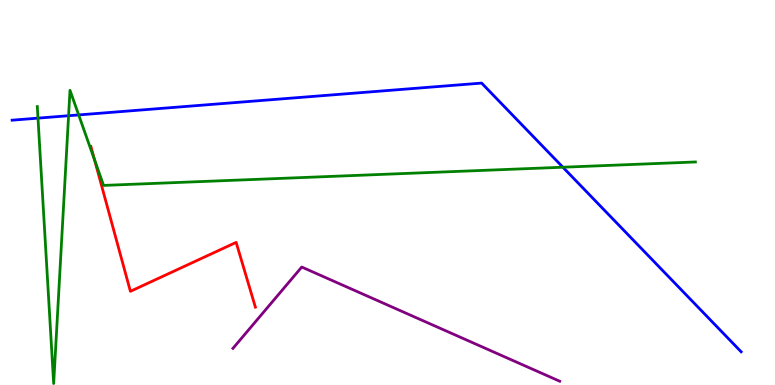[{'lines': ['blue', 'red'], 'intersections': []}, {'lines': ['green', 'red'], 'intersections': [{'x': 1.22, 'y': 5.85}]}, {'lines': ['purple', 'red'], 'intersections': []}, {'lines': ['blue', 'green'], 'intersections': [{'x': 0.49, 'y': 6.93}, {'x': 0.885, 'y': 6.99}, {'x': 1.02, 'y': 7.01}, {'x': 7.26, 'y': 5.66}]}, {'lines': ['blue', 'purple'], 'intersections': []}, {'lines': ['green', 'purple'], 'intersections': []}]